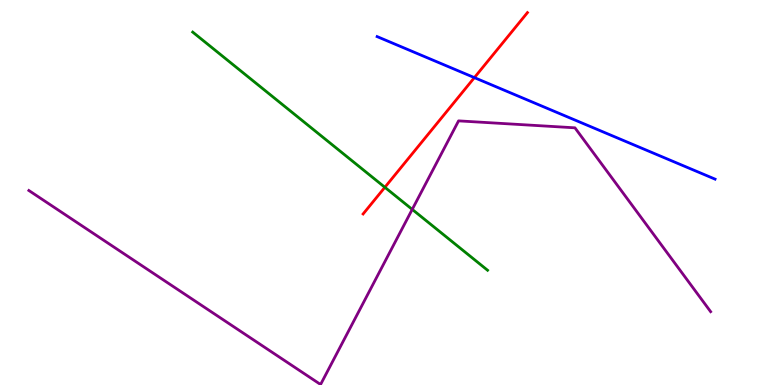[{'lines': ['blue', 'red'], 'intersections': [{'x': 6.12, 'y': 7.98}]}, {'lines': ['green', 'red'], 'intersections': [{'x': 4.97, 'y': 5.14}]}, {'lines': ['purple', 'red'], 'intersections': []}, {'lines': ['blue', 'green'], 'intersections': []}, {'lines': ['blue', 'purple'], 'intersections': []}, {'lines': ['green', 'purple'], 'intersections': [{'x': 5.32, 'y': 4.56}]}]